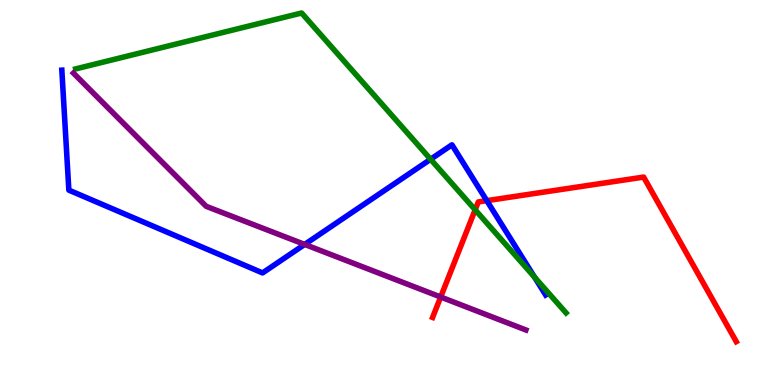[{'lines': ['blue', 'red'], 'intersections': [{'x': 6.28, 'y': 4.79}]}, {'lines': ['green', 'red'], 'intersections': [{'x': 6.13, 'y': 4.55}]}, {'lines': ['purple', 'red'], 'intersections': [{'x': 5.69, 'y': 2.29}]}, {'lines': ['blue', 'green'], 'intersections': [{'x': 5.56, 'y': 5.86}, {'x': 6.9, 'y': 2.8}]}, {'lines': ['blue', 'purple'], 'intersections': [{'x': 3.93, 'y': 3.65}]}, {'lines': ['green', 'purple'], 'intersections': []}]